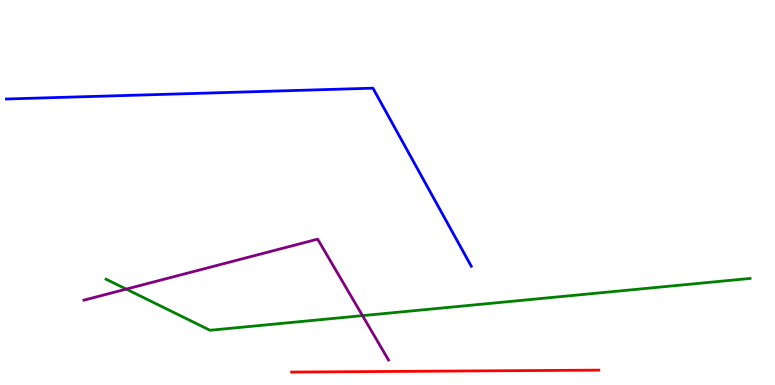[{'lines': ['blue', 'red'], 'intersections': []}, {'lines': ['green', 'red'], 'intersections': []}, {'lines': ['purple', 'red'], 'intersections': []}, {'lines': ['blue', 'green'], 'intersections': []}, {'lines': ['blue', 'purple'], 'intersections': []}, {'lines': ['green', 'purple'], 'intersections': [{'x': 1.63, 'y': 2.49}, {'x': 4.68, 'y': 1.8}]}]